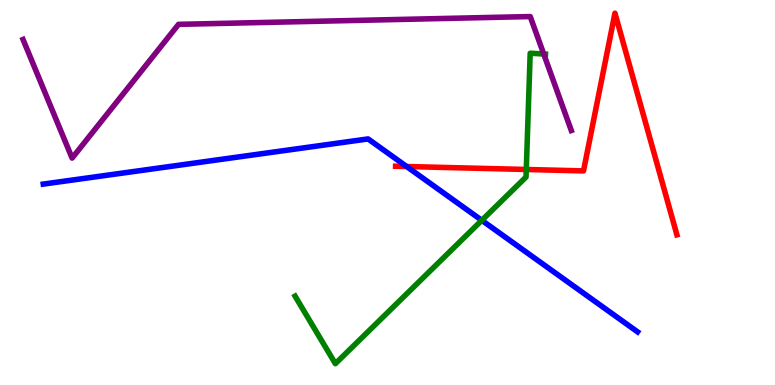[{'lines': ['blue', 'red'], 'intersections': [{'x': 5.25, 'y': 5.67}]}, {'lines': ['green', 'red'], 'intersections': [{'x': 6.79, 'y': 5.6}]}, {'lines': ['purple', 'red'], 'intersections': []}, {'lines': ['blue', 'green'], 'intersections': [{'x': 6.22, 'y': 4.28}]}, {'lines': ['blue', 'purple'], 'intersections': []}, {'lines': ['green', 'purple'], 'intersections': [{'x': 7.02, 'y': 8.6}]}]